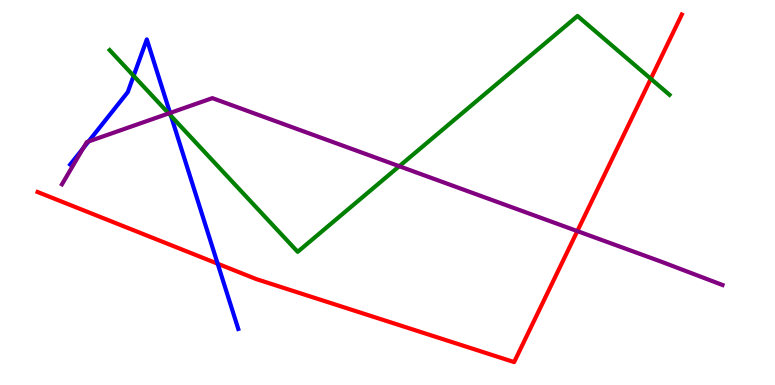[{'lines': ['blue', 'red'], 'intersections': [{'x': 2.81, 'y': 3.15}]}, {'lines': ['green', 'red'], 'intersections': [{'x': 8.4, 'y': 7.95}]}, {'lines': ['purple', 'red'], 'intersections': [{'x': 7.45, 'y': 4.0}]}, {'lines': ['blue', 'green'], 'intersections': [{'x': 1.72, 'y': 8.03}, {'x': 2.21, 'y': 6.99}]}, {'lines': ['blue', 'purple'], 'intersections': [{'x': 1.07, 'y': 6.15}, {'x': 1.14, 'y': 6.33}, {'x': 2.19, 'y': 7.07}]}, {'lines': ['green', 'purple'], 'intersections': [{'x': 2.18, 'y': 7.05}, {'x': 5.15, 'y': 5.68}]}]